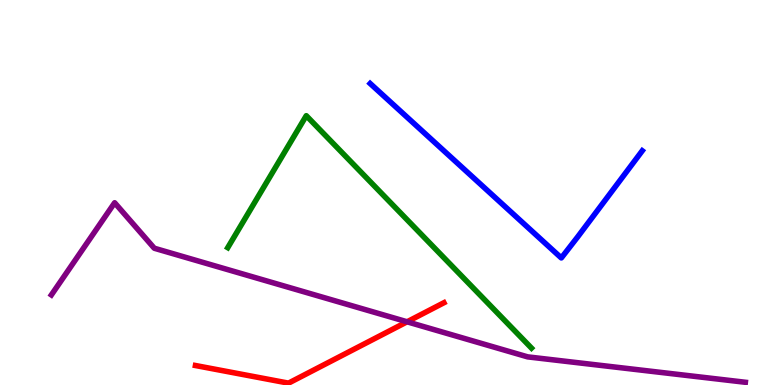[{'lines': ['blue', 'red'], 'intersections': []}, {'lines': ['green', 'red'], 'intersections': []}, {'lines': ['purple', 'red'], 'intersections': [{'x': 5.25, 'y': 1.64}]}, {'lines': ['blue', 'green'], 'intersections': []}, {'lines': ['blue', 'purple'], 'intersections': []}, {'lines': ['green', 'purple'], 'intersections': []}]